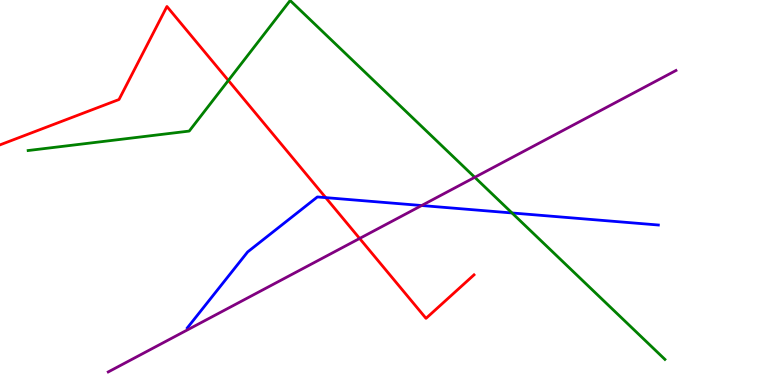[{'lines': ['blue', 'red'], 'intersections': [{'x': 4.2, 'y': 4.87}]}, {'lines': ['green', 'red'], 'intersections': [{'x': 2.95, 'y': 7.91}]}, {'lines': ['purple', 'red'], 'intersections': [{'x': 4.64, 'y': 3.81}]}, {'lines': ['blue', 'green'], 'intersections': [{'x': 6.61, 'y': 4.47}]}, {'lines': ['blue', 'purple'], 'intersections': [{'x': 5.44, 'y': 4.66}]}, {'lines': ['green', 'purple'], 'intersections': [{'x': 6.13, 'y': 5.39}]}]